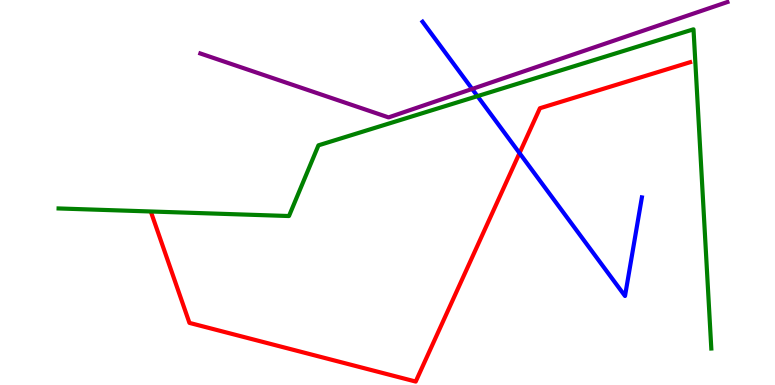[{'lines': ['blue', 'red'], 'intersections': [{'x': 6.7, 'y': 6.02}]}, {'lines': ['green', 'red'], 'intersections': []}, {'lines': ['purple', 'red'], 'intersections': []}, {'lines': ['blue', 'green'], 'intersections': [{'x': 6.16, 'y': 7.5}]}, {'lines': ['blue', 'purple'], 'intersections': [{'x': 6.09, 'y': 7.69}]}, {'lines': ['green', 'purple'], 'intersections': []}]